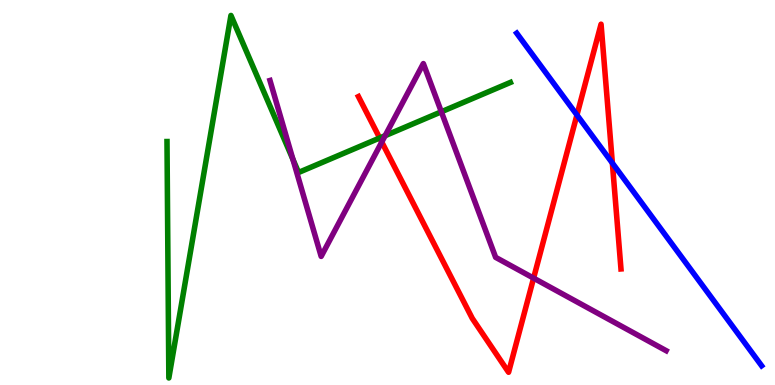[{'lines': ['blue', 'red'], 'intersections': [{'x': 7.44, 'y': 7.01}, {'x': 7.9, 'y': 5.76}]}, {'lines': ['green', 'red'], 'intersections': [{'x': 4.9, 'y': 6.42}]}, {'lines': ['purple', 'red'], 'intersections': [{'x': 4.93, 'y': 6.31}, {'x': 6.89, 'y': 2.78}]}, {'lines': ['blue', 'green'], 'intersections': []}, {'lines': ['blue', 'purple'], 'intersections': []}, {'lines': ['green', 'purple'], 'intersections': [{'x': 3.78, 'y': 5.86}, {'x': 4.97, 'y': 6.48}, {'x': 5.69, 'y': 7.1}]}]